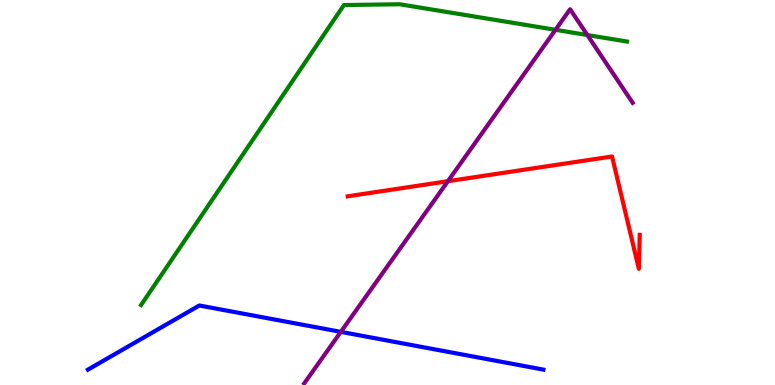[{'lines': ['blue', 'red'], 'intersections': []}, {'lines': ['green', 'red'], 'intersections': []}, {'lines': ['purple', 'red'], 'intersections': [{'x': 5.78, 'y': 5.29}]}, {'lines': ['blue', 'green'], 'intersections': []}, {'lines': ['blue', 'purple'], 'intersections': [{'x': 4.4, 'y': 1.38}]}, {'lines': ['green', 'purple'], 'intersections': [{'x': 7.17, 'y': 9.23}, {'x': 7.58, 'y': 9.09}]}]